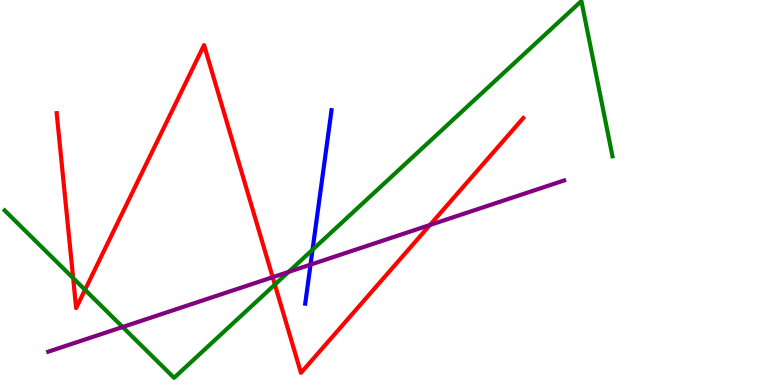[{'lines': ['blue', 'red'], 'intersections': []}, {'lines': ['green', 'red'], 'intersections': [{'x': 0.944, 'y': 2.78}, {'x': 1.1, 'y': 2.47}, {'x': 3.55, 'y': 2.61}]}, {'lines': ['purple', 'red'], 'intersections': [{'x': 3.52, 'y': 2.8}, {'x': 5.55, 'y': 4.16}]}, {'lines': ['blue', 'green'], 'intersections': [{'x': 4.03, 'y': 3.51}]}, {'lines': ['blue', 'purple'], 'intersections': [{'x': 4.01, 'y': 3.13}]}, {'lines': ['green', 'purple'], 'intersections': [{'x': 1.58, 'y': 1.51}, {'x': 3.72, 'y': 2.94}]}]